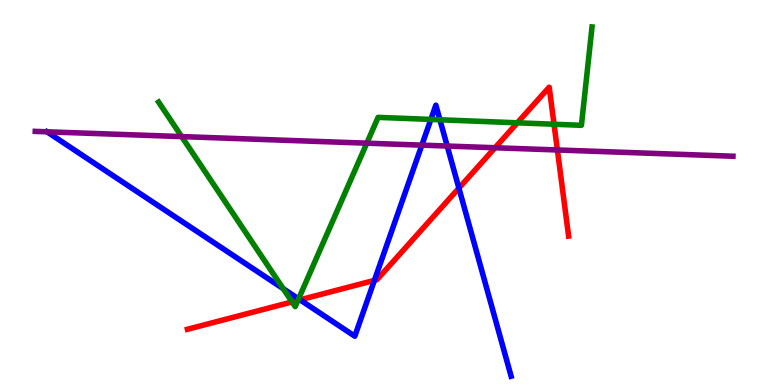[{'lines': ['blue', 'red'], 'intersections': [{'x': 3.87, 'y': 2.21}, {'x': 4.83, 'y': 2.72}, {'x': 5.92, 'y': 5.11}]}, {'lines': ['green', 'red'], 'intersections': [{'x': 3.77, 'y': 2.16}, {'x': 3.84, 'y': 2.2}, {'x': 6.68, 'y': 6.81}, {'x': 7.15, 'y': 6.77}]}, {'lines': ['purple', 'red'], 'intersections': [{'x': 6.39, 'y': 6.16}, {'x': 7.19, 'y': 6.1}]}, {'lines': ['blue', 'green'], 'intersections': [{'x': 3.65, 'y': 2.5}, {'x': 3.85, 'y': 2.24}, {'x': 5.56, 'y': 6.9}, {'x': 5.68, 'y': 6.89}]}, {'lines': ['blue', 'purple'], 'intersections': [{'x': 5.44, 'y': 6.23}, {'x': 5.77, 'y': 6.21}]}, {'lines': ['green', 'purple'], 'intersections': [{'x': 2.34, 'y': 6.45}, {'x': 4.73, 'y': 6.28}]}]